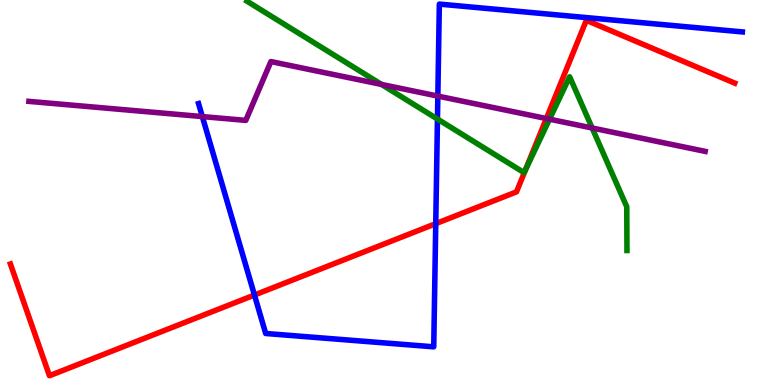[{'lines': ['blue', 'red'], 'intersections': [{'x': 3.28, 'y': 2.34}, {'x': 5.62, 'y': 4.19}]}, {'lines': ['green', 'red'], 'intersections': [{'x': 6.78, 'y': 5.58}]}, {'lines': ['purple', 'red'], 'intersections': [{'x': 7.05, 'y': 6.92}]}, {'lines': ['blue', 'green'], 'intersections': [{'x': 5.64, 'y': 6.91}]}, {'lines': ['blue', 'purple'], 'intersections': [{'x': 2.61, 'y': 6.97}, {'x': 5.65, 'y': 7.5}]}, {'lines': ['green', 'purple'], 'intersections': [{'x': 4.92, 'y': 7.81}, {'x': 7.09, 'y': 6.9}, {'x': 7.64, 'y': 6.68}]}]